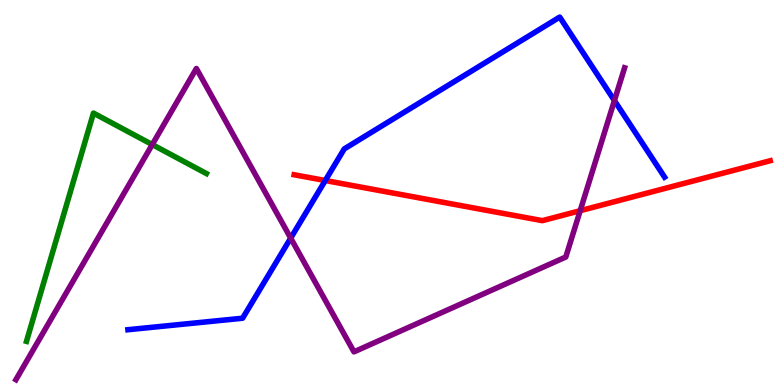[{'lines': ['blue', 'red'], 'intersections': [{'x': 4.2, 'y': 5.31}]}, {'lines': ['green', 'red'], 'intersections': []}, {'lines': ['purple', 'red'], 'intersections': [{'x': 7.49, 'y': 4.53}]}, {'lines': ['blue', 'green'], 'intersections': []}, {'lines': ['blue', 'purple'], 'intersections': [{'x': 3.75, 'y': 3.82}, {'x': 7.93, 'y': 7.39}]}, {'lines': ['green', 'purple'], 'intersections': [{'x': 1.96, 'y': 6.25}]}]